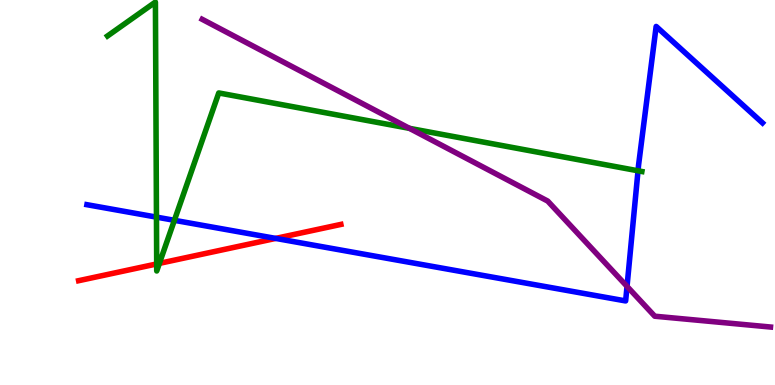[{'lines': ['blue', 'red'], 'intersections': [{'x': 3.56, 'y': 3.81}]}, {'lines': ['green', 'red'], 'intersections': [{'x': 2.02, 'y': 3.14}, {'x': 2.06, 'y': 3.16}]}, {'lines': ['purple', 'red'], 'intersections': []}, {'lines': ['blue', 'green'], 'intersections': [{'x': 2.02, 'y': 4.36}, {'x': 2.25, 'y': 4.28}, {'x': 8.23, 'y': 5.56}]}, {'lines': ['blue', 'purple'], 'intersections': [{'x': 8.09, 'y': 2.56}]}, {'lines': ['green', 'purple'], 'intersections': [{'x': 5.28, 'y': 6.67}]}]